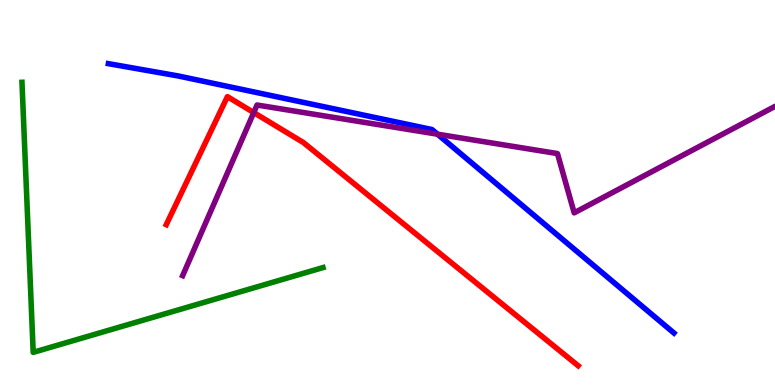[{'lines': ['blue', 'red'], 'intersections': []}, {'lines': ['green', 'red'], 'intersections': []}, {'lines': ['purple', 'red'], 'intersections': [{'x': 3.27, 'y': 7.08}]}, {'lines': ['blue', 'green'], 'intersections': []}, {'lines': ['blue', 'purple'], 'intersections': [{'x': 5.65, 'y': 6.51}]}, {'lines': ['green', 'purple'], 'intersections': []}]